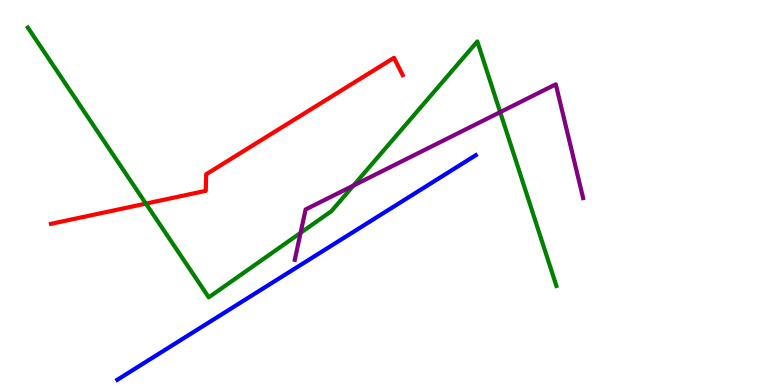[{'lines': ['blue', 'red'], 'intersections': []}, {'lines': ['green', 'red'], 'intersections': [{'x': 1.88, 'y': 4.71}]}, {'lines': ['purple', 'red'], 'intersections': []}, {'lines': ['blue', 'green'], 'intersections': []}, {'lines': ['blue', 'purple'], 'intersections': []}, {'lines': ['green', 'purple'], 'intersections': [{'x': 3.88, 'y': 3.95}, {'x': 4.56, 'y': 5.18}, {'x': 6.45, 'y': 7.09}]}]